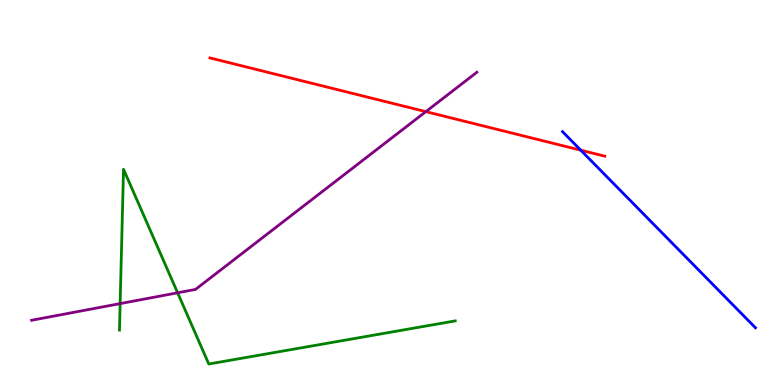[{'lines': ['blue', 'red'], 'intersections': [{'x': 7.49, 'y': 6.1}]}, {'lines': ['green', 'red'], 'intersections': []}, {'lines': ['purple', 'red'], 'intersections': [{'x': 5.49, 'y': 7.1}]}, {'lines': ['blue', 'green'], 'intersections': []}, {'lines': ['blue', 'purple'], 'intersections': []}, {'lines': ['green', 'purple'], 'intersections': [{'x': 1.55, 'y': 2.11}, {'x': 2.29, 'y': 2.4}]}]